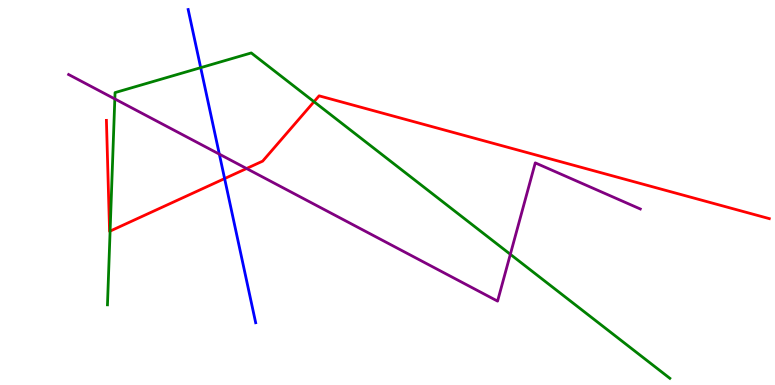[{'lines': ['blue', 'red'], 'intersections': [{'x': 2.9, 'y': 5.36}]}, {'lines': ['green', 'red'], 'intersections': [{'x': 1.42, 'y': 4.0}, {'x': 4.05, 'y': 7.36}]}, {'lines': ['purple', 'red'], 'intersections': [{'x': 3.18, 'y': 5.62}]}, {'lines': ['blue', 'green'], 'intersections': [{'x': 2.59, 'y': 8.24}]}, {'lines': ['blue', 'purple'], 'intersections': [{'x': 2.83, 'y': 6.0}]}, {'lines': ['green', 'purple'], 'intersections': [{'x': 1.48, 'y': 7.43}, {'x': 6.58, 'y': 3.39}]}]